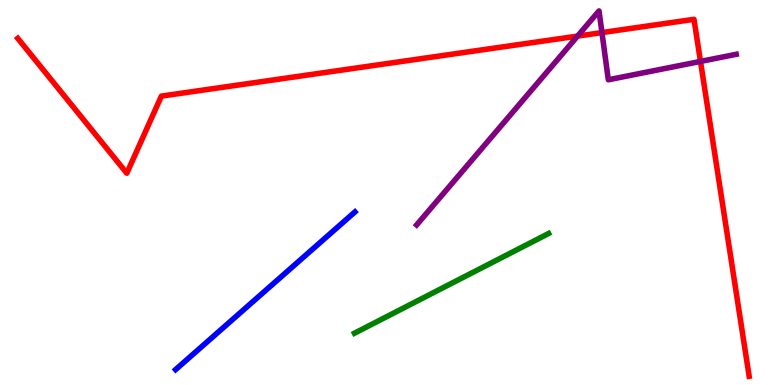[{'lines': ['blue', 'red'], 'intersections': []}, {'lines': ['green', 'red'], 'intersections': []}, {'lines': ['purple', 'red'], 'intersections': [{'x': 7.45, 'y': 9.06}, {'x': 7.77, 'y': 9.15}, {'x': 9.04, 'y': 8.4}]}, {'lines': ['blue', 'green'], 'intersections': []}, {'lines': ['blue', 'purple'], 'intersections': []}, {'lines': ['green', 'purple'], 'intersections': []}]